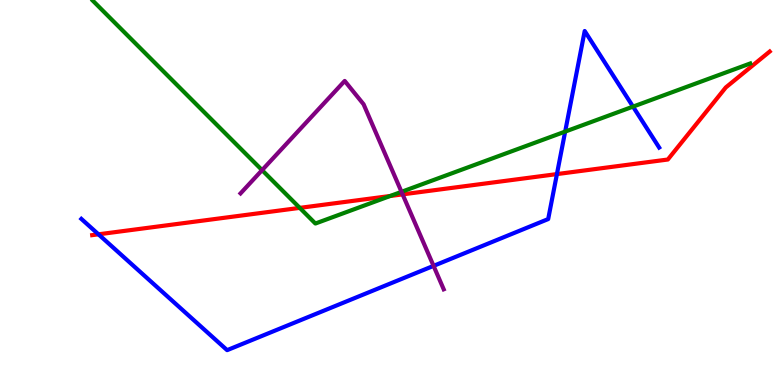[{'lines': ['blue', 'red'], 'intersections': [{'x': 1.27, 'y': 3.91}, {'x': 7.19, 'y': 5.48}]}, {'lines': ['green', 'red'], 'intersections': [{'x': 3.87, 'y': 4.6}, {'x': 5.03, 'y': 4.91}]}, {'lines': ['purple', 'red'], 'intersections': [{'x': 5.19, 'y': 4.95}]}, {'lines': ['blue', 'green'], 'intersections': [{'x': 7.29, 'y': 6.58}, {'x': 8.17, 'y': 7.23}]}, {'lines': ['blue', 'purple'], 'intersections': [{'x': 5.59, 'y': 3.09}]}, {'lines': ['green', 'purple'], 'intersections': [{'x': 3.38, 'y': 5.58}, {'x': 5.18, 'y': 5.02}]}]